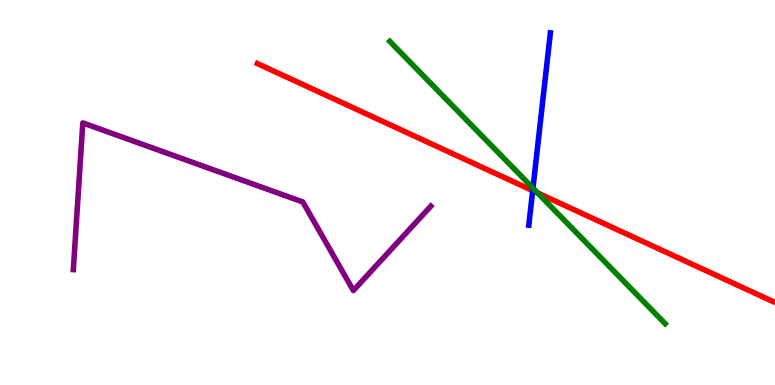[{'lines': ['blue', 'red'], 'intersections': [{'x': 6.87, 'y': 5.05}]}, {'lines': ['green', 'red'], 'intersections': [{'x': 6.94, 'y': 4.99}]}, {'lines': ['purple', 'red'], 'intersections': []}, {'lines': ['blue', 'green'], 'intersections': [{'x': 6.88, 'y': 5.11}]}, {'lines': ['blue', 'purple'], 'intersections': []}, {'lines': ['green', 'purple'], 'intersections': []}]